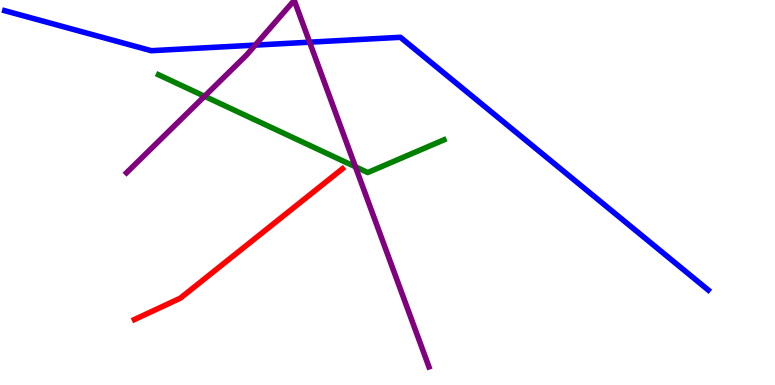[{'lines': ['blue', 'red'], 'intersections': []}, {'lines': ['green', 'red'], 'intersections': []}, {'lines': ['purple', 'red'], 'intersections': []}, {'lines': ['blue', 'green'], 'intersections': []}, {'lines': ['blue', 'purple'], 'intersections': [{'x': 3.29, 'y': 8.83}, {'x': 4.0, 'y': 8.9}]}, {'lines': ['green', 'purple'], 'intersections': [{'x': 2.64, 'y': 7.5}, {'x': 4.59, 'y': 5.67}]}]